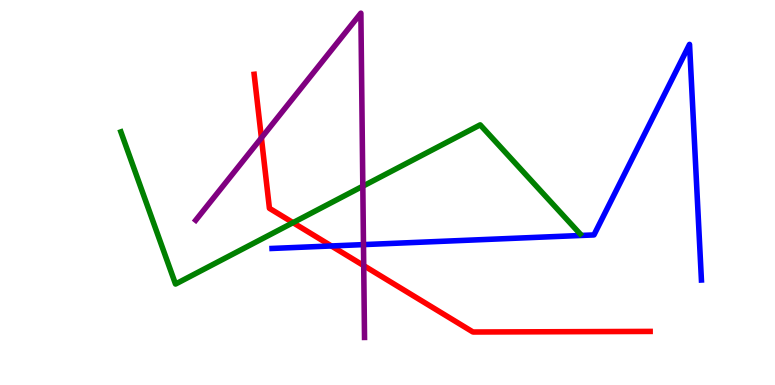[{'lines': ['blue', 'red'], 'intersections': [{'x': 4.28, 'y': 3.61}]}, {'lines': ['green', 'red'], 'intersections': [{'x': 3.78, 'y': 4.22}]}, {'lines': ['purple', 'red'], 'intersections': [{'x': 3.37, 'y': 6.42}, {'x': 4.69, 'y': 3.1}]}, {'lines': ['blue', 'green'], 'intersections': []}, {'lines': ['blue', 'purple'], 'intersections': [{'x': 4.69, 'y': 3.65}]}, {'lines': ['green', 'purple'], 'intersections': [{'x': 4.68, 'y': 5.16}]}]